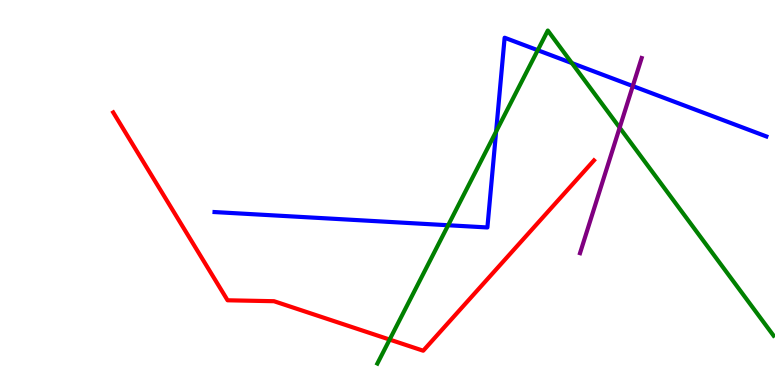[{'lines': ['blue', 'red'], 'intersections': []}, {'lines': ['green', 'red'], 'intersections': [{'x': 5.03, 'y': 1.18}]}, {'lines': ['purple', 'red'], 'intersections': []}, {'lines': ['blue', 'green'], 'intersections': [{'x': 5.78, 'y': 4.15}, {'x': 6.4, 'y': 6.58}, {'x': 6.94, 'y': 8.7}, {'x': 7.38, 'y': 8.36}]}, {'lines': ['blue', 'purple'], 'intersections': [{'x': 8.17, 'y': 7.76}]}, {'lines': ['green', 'purple'], 'intersections': [{'x': 8.0, 'y': 6.68}]}]